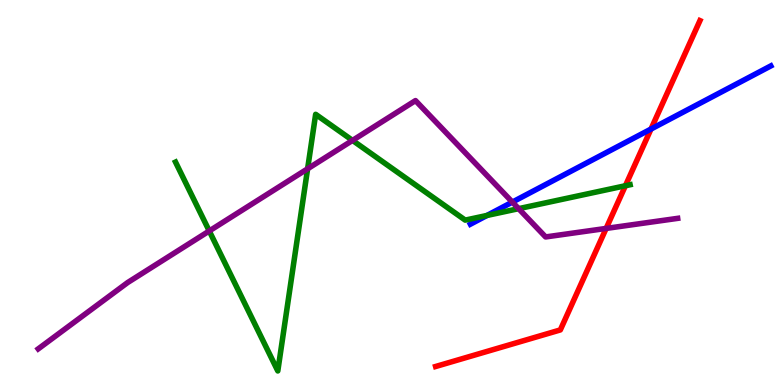[{'lines': ['blue', 'red'], 'intersections': [{'x': 8.4, 'y': 6.65}]}, {'lines': ['green', 'red'], 'intersections': [{'x': 8.07, 'y': 5.18}]}, {'lines': ['purple', 'red'], 'intersections': [{'x': 7.82, 'y': 4.07}]}, {'lines': ['blue', 'green'], 'intersections': [{'x': 6.28, 'y': 4.4}]}, {'lines': ['blue', 'purple'], 'intersections': [{'x': 6.61, 'y': 4.75}]}, {'lines': ['green', 'purple'], 'intersections': [{'x': 2.7, 'y': 4.0}, {'x': 3.97, 'y': 5.62}, {'x': 4.55, 'y': 6.35}, {'x': 6.69, 'y': 4.58}]}]